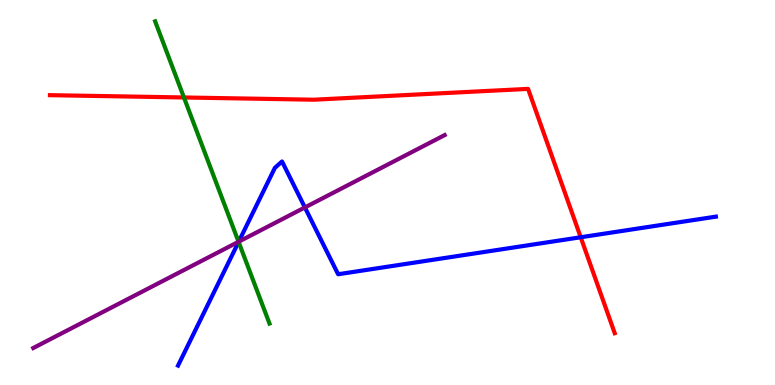[{'lines': ['blue', 'red'], 'intersections': [{'x': 7.49, 'y': 3.84}]}, {'lines': ['green', 'red'], 'intersections': [{'x': 2.37, 'y': 7.47}]}, {'lines': ['purple', 'red'], 'intersections': []}, {'lines': ['blue', 'green'], 'intersections': [{'x': 3.08, 'y': 3.72}]}, {'lines': ['blue', 'purple'], 'intersections': [{'x': 3.08, 'y': 3.72}, {'x': 3.93, 'y': 4.61}]}, {'lines': ['green', 'purple'], 'intersections': [{'x': 3.08, 'y': 3.72}]}]